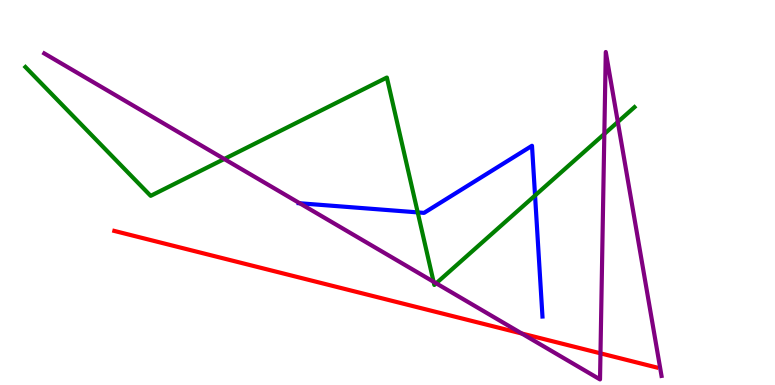[{'lines': ['blue', 'red'], 'intersections': []}, {'lines': ['green', 'red'], 'intersections': []}, {'lines': ['purple', 'red'], 'intersections': [{'x': 6.73, 'y': 1.34}, {'x': 7.75, 'y': 0.823}]}, {'lines': ['blue', 'green'], 'intersections': [{'x': 5.39, 'y': 4.48}, {'x': 6.9, 'y': 4.92}]}, {'lines': ['blue', 'purple'], 'intersections': [{'x': 3.87, 'y': 4.72}]}, {'lines': ['green', 'purple'], 'intersections': [{'x': 2.89, 'y': 5.87}, {'x': 5.59, 'y': 2.68}, {'x': 5.63, 'y': 2.64}, {'x': 7.8, 'y': 6.52}, {'x': 7.97, 'y': 6.83}]}]